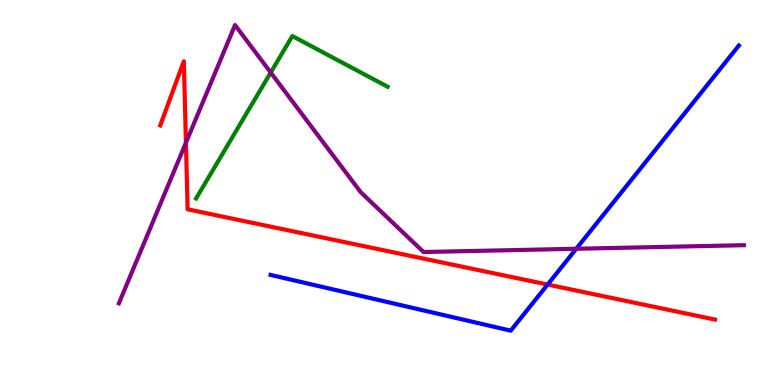[{'lines': ['blue', 'red'], 'intersections': [{'x': 7.07, 'y': 2.61}]}, {'lines': ['green', 'red'], 'intersections': []}, {'lines': ['purple', 'red'], 'intersections': [{'x': 2.4, 'y': 6.29}]}, {'lines': ['blue', 'green'], 'intersections': []}, {'lines': ['blue', 'purple'], 'intersections': [{'x': 7.44, 'y': 3.54}]}, {'lines': ['green', 'purple'], 'intersections': [{'x': 3.49, 'y': 8.12}]}]